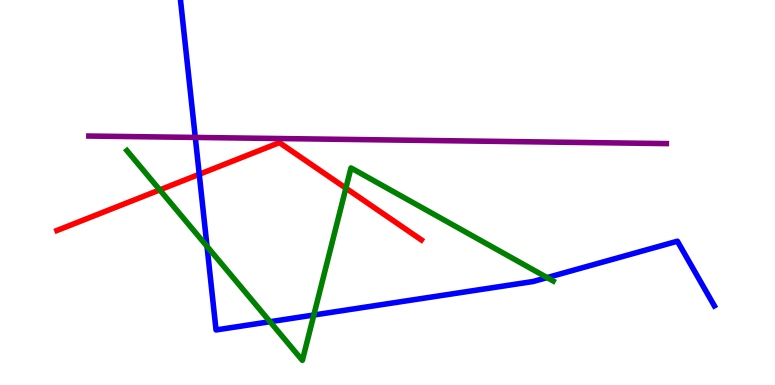[{'lines': ['blue', 'red'], 'intersections': [{'x': 2.57, 'y': 5.47}]}, {'lines': ['green', 'red'], 'intersections': [{'x': 2.06, 'y': 5.07}, {'x': 4.46, 'y': 5.11}]}, {'lines': ['purple', 'red'], 'intersections': []}, {'lines': ['blue', 'green'], 'intersections': [{'x': 2.67, 'y': 3.6}, {'x': 3.48, 'y': 1.64}, {'x': 4.05, 'y': 1.82}, {'x': 7.06, 'y': 2.79}]}, {'lines': ['blue', 'purple'], 'intersections': [{'x': 2.52, 'y': 6.43}]}, {'lines': ['green', 'purple'], 'intersections': []}]